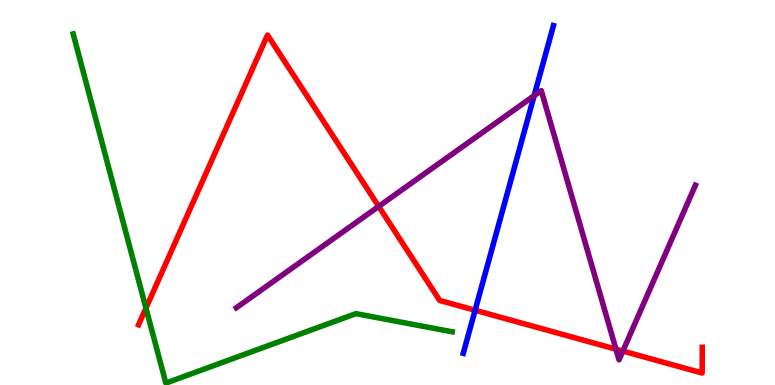[{'lines': ['blue', 'red'], 'intersections': [{'x': 6.13, 'y': 1.94}]}, {'lines': ['green', 'red'], 'intersections': [{'x': 1.88, 'y': 2.0}]}, {'lines': ['purple', 'red'], 'intersections': [{'x': 4.89, 'y': 4.64}, {'x': 7.95, 'y': 0.93}, {'x': 8.04, 'y': 0.881}]}, {'lines': ['blue', 'green'], 'intersections': []}, {'lines': ['blue', 'purple'], 'intersections': [{'x': 6.89, 'y': 7.51}]}, {'lines': ['green', 'purple'], 'intersections': []}]